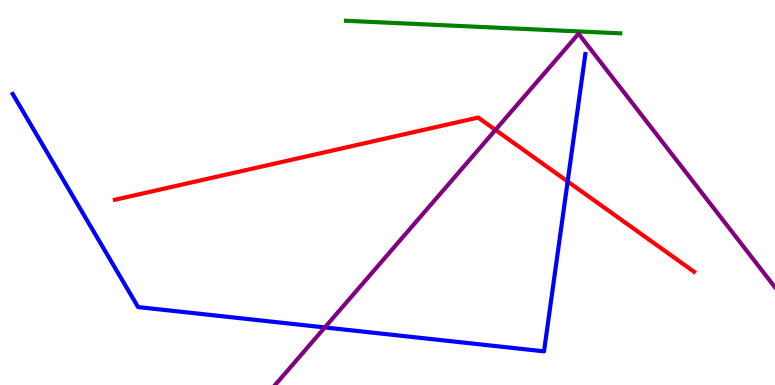[{'lines': ['blue', 'red'], 'intersections': [{'x': 7.32, 'y': 5.29}]}, {'lines': ['green', 'red'], 'intersections': []}, {'lines': ['purple', 'red'], 'intersections': [{'x': 6.39, 'y': 6.63}]}, {'lines': ['blue', 'green'], 'intersections': []}, {'lines': ['blue', 'purple'], 'intersections': [{'x': 4.19, 'y': 1.5}]}, {'lines': ['green', 'purple'], 'intersections': []}]